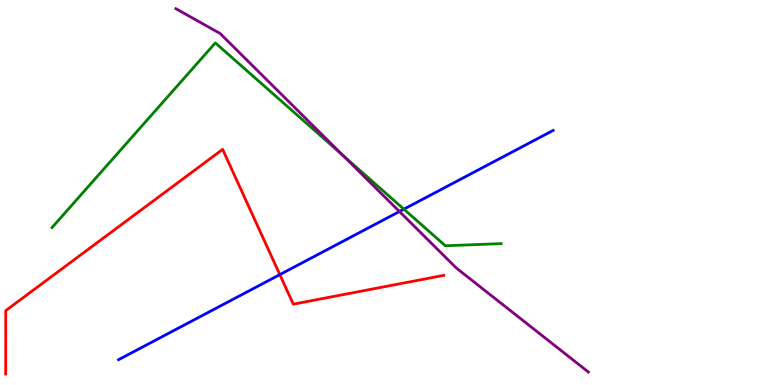[{'lines': ['blue', 'red'], 'intersections': [{'x': 3.61, 'y': 2.87}]}, {'lines': ['green', 'red'], 'intersections': []}, {'lines': ['purple', 'red'], 'intersections': []}, {'lines': ['blue', 'green'], 'intersections': [{'x': 5.21, 'y': 4.57}]}, {'lines': ['blue', 'purple'], 'intersections': [{'x': 5.15, 'y': 4.51}]}, {'lines': ['green', 'purple'], 'intersections': [{'x': 4.43, 'y': 5.96}]}]